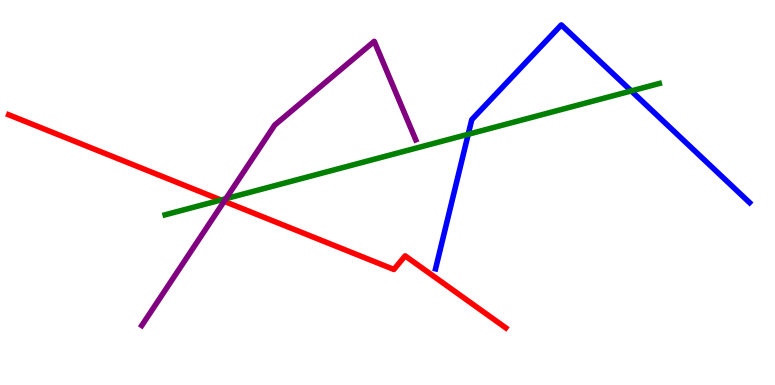[{'lines': ['blue', 'red'], 'intersections': []}, {'lines': ['green', 'red'], 'intersections': [{'x': 2.85, 'y': 4.81}]}, {'lines': ['purple', 'red'], 'intersections': [{'x': 2.89, 'y': 4.77}]}, {'lines': ['blue', 'green'], 'intersections': [{'x': 6.04, 'y': 6.51}, {'x': 8.15, 'y': 7.64}]}, {'lines': ['blue', 'purple'], 'intersections': []}, {'lines': ['green', 'purple'], 'intersections': [{'x': 2.92, 'y': 4.84}]}]